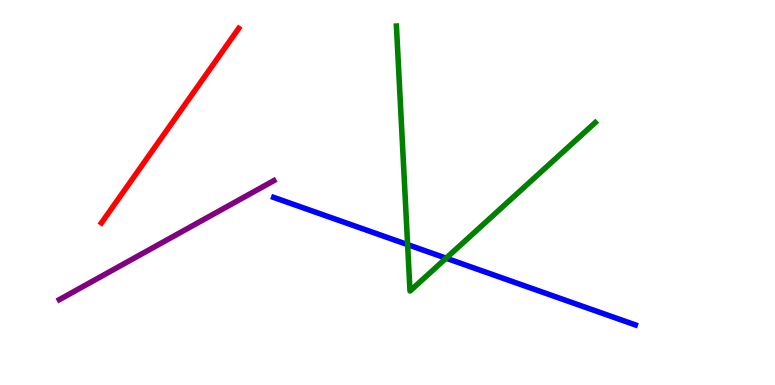[{'lines': ['blue', 'red'], 'intersections': []}, {'lines': ['green', 'red'], 'intersections': []}, {'lines': ['purple', 'red'], 'intersections': []}, {'lines': ['blue', 'green'], 'intersections': [{'x': 5.26, 'y': 3.65}, {'x': 5.76, 'y': 3.29}]}, {'lines': ['blue', 'purple'], 'intersections': []}, {'lines': ['green', 'purple'], 'intersections': []}]